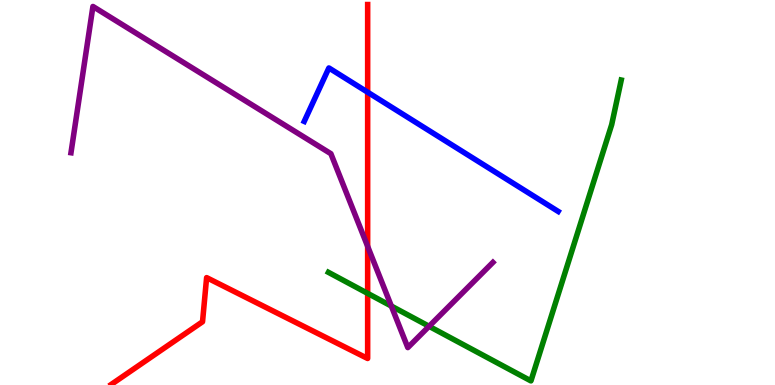[{'lines': ['blue', 'red'], 'intersections': [{'x': 4.74, 'y': 7.6}]}, {'lines': ['green', 'red'], 'intersections': [{'x': 4.74, 'y': 2.38}]}, {'lines': ['purple', 'red'], 'intersections': [{'x': 4.74, 'y': 3.6}]}, {'lines': ['blue', 'green'], 'intersections': []}, {'lines': ['blue', 'purple'], 'intersections': []}, {'lines': ['green', 'purple'], 'intersections': [{'x': 5.05, 'y': 2.05}, {'x': 5.54, 'y': 1.52}]}]